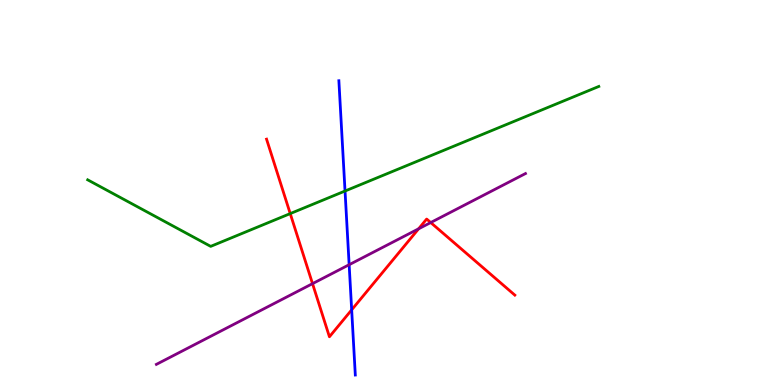[{'lines': ['blue', 'red'], 'intersections': [{'x': 4.54, 'y': 1.95}]}, {'lines': ['green', 'red'], 'intersections': [{'x': 3.74, 'y': 4.45}]}, {'lines': ['purple', 'red'], 'intersections': [{'x': 4.03, 'y': 2.63}, {'x': 5.4, 'y': 4.06}, {'x': 5.56, 'y': 4.22}]}, {'lines': ['blue', 'green'], 'intersections': [{'x': 4.45, 'y': 5.04}]}, {'lines': ['blue', 'purple'], 'intersections': [{'x': 4.51, 'y': 3.12}]}, {'lines': ['green', 'purple'], 'intersections': []}]